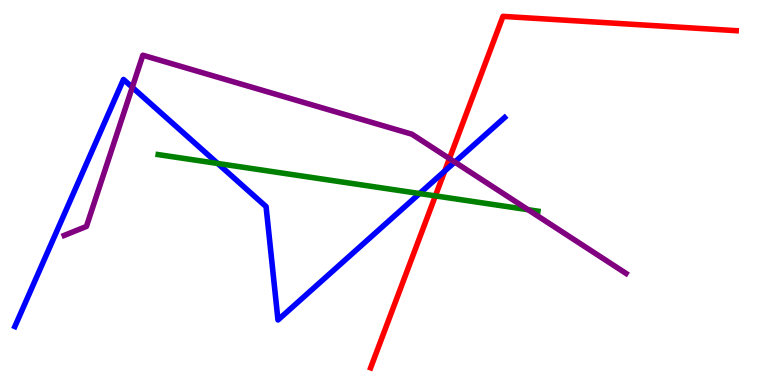[{'lines': ['blue', 'red'], 'intersections': [{'x': 5.74, 'y': 5.56}]}, {'lines': ['green', 'red'], 'intersections': [{'x': 5.62, 'y': 4.91}]}, {'lines': ['purple', 'red'], 'intersections': [{'x': 5.8, 'y': 5.88}]}, {'lines': ['blue', 'green'], 'intersections': [{'x': 2.81, 'y': 5.75}, {'x': 5.41, 'y': 4.97}]}, {'lines': ['blue', 'purple'], 'intersections': [{'x': 1.71, 'y': 7.73}, {'x': 5.87, 'y': 5.79}]}, {'lines': ['green', 'purple'], 'intersections': [{'x': 6.81, 'y': 4.55}]}]